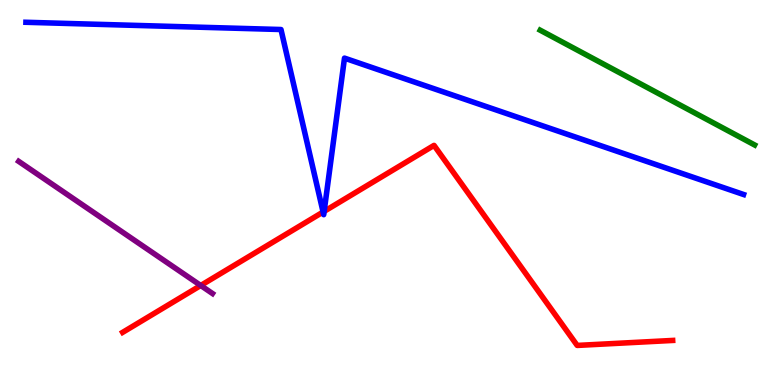[{'lines': ['blue', 'red'], 'intersections': [{'x': 4.17, 'y': 4.49}, {'x': 4.18, 'y': 4.51}]}, {'lines': ['green', 'red'], 'intersections': []}, {'lines': ['purple', 'red'], 'intersections': [{'x': 2.59, 'y': 2.58}]}, {'lines': ['blue', 'green'], 'intersections': []}, {'lines': ['blue', 'purple'], 'intersections': []}, {'lines': ['green', 'purple'], 'intersections': []}]